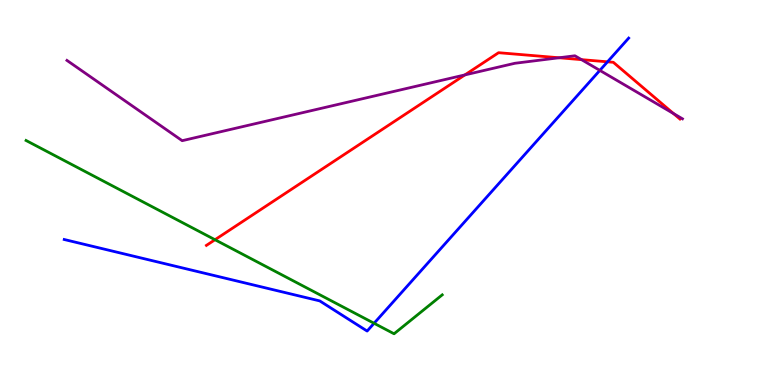[{'lines': ['blue', 'red'], 'intersections': [{'x': 7.84, 'y': 8.39}]}, {'lines': ['green', 'red'], 'intersections': [{'x': 2.77, 'y': 3.77}]}, {'lines': ['purple', 'red'], 'intersections': [{'x': 6.0, 'y': 8.05}, {'x': 7.21, 'y': 8.5}, {'x': 7.5, 'y': 8.45}, {'x': 8.69, 'y': 7.05}]}, {'lines': ['blue', 'green'], 'intersections': [{'x': 4.83, 'y': 1.6}]}, {'lines': ['blue', 'purple'], 'intersections': [{'x': 7.74, 'y': 8.17}]}, {'lines': ['green', 'purple'], 'intersections': []}]